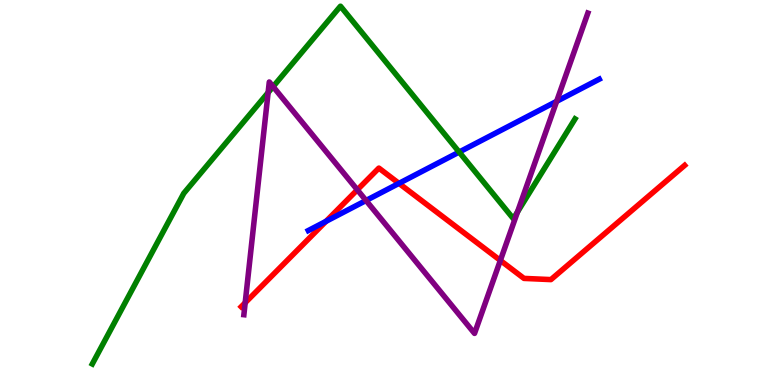[{'lines': ['blue', 'red'], 'intersections': [{'x': 4.21, 'y': 4.25}, {'x': 5.15, 'y': 5.24}]}, {'lines': ['green', 'red'], 'intersections': []}, {'lines': ['purple', 'red'], 'intersections': [{'x': 3.16, 'y': 2.14}, {'x': 4.61, 'y': 5.07}, {'x': 6.46, 'y': 3.24}]}, {'lines': ['blue', 'green'], 'intersections': [{'x': 5.92, 'y': 6.05}]}, {'lines': ['blue', 'purple'], 'intersections': [{'x': 4.72, 'y': 4.79}, {'x': 7.18, 'y': 7.37}]}, {'lines': ['green', 'purple'], 'intersections': [{'x': 3.46, 'y': 7.59}, {'x': 3.52, 'y': 7.75}, {'x': 6.68, 'y': 4.49}]}]